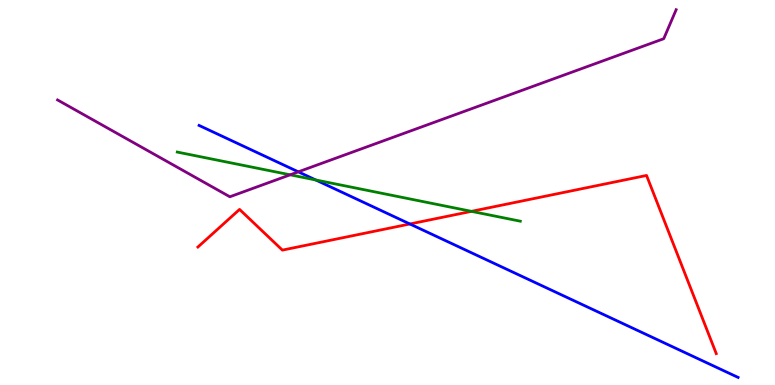[{'lines': ['blue', 'red'], 'intersections': [{'x': 5.29, 'y': 4.18}]}, {'lines': ['green', 'red'], 'intersections': [{'x': 6.08, 'y': 4.51}]}, {'lines': ['purple', 'red'], 'intersections': []}, {'lines': ['blue', 'green'], 'intersections': [{'x': 4.07, 'y': 5.33}]}, {'lines': ['blue', 'purple'], 'intersections': [{'x': 3.85, 'y': 5.54}]}, {'lines': ['green', 'purple'], 'intersections': [{'x': 3.74, 'y': 5.46}]}]